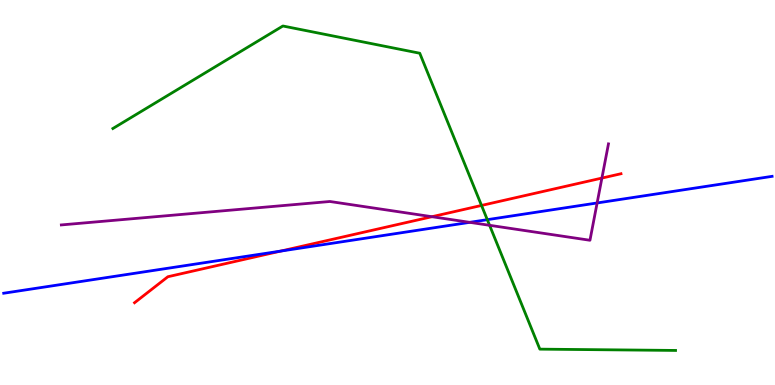[{'lines': ['blue', 'red'], 'intersections': [{'x': 3.62, 'y': 3.48}]}, {'lines': ['green', 'red'], 'intersections': [{'x': 6.21, 'y': 4.66}]}, {'lines': ['purple', 'red'], 'intersections': [{'x': 5.57, 'y': 4.37}, {'x': 7.77, 'y': 5.37}]}, {'lines': ['blue', 'green'], 'intersections': [{'x': 6.29, 'y': 4.29}]}, {'lines': ['blue', 'purple'], 'intersections': [{'x': 6.06, 'y': 4.22}, {'x': 7.7, 'y': 4.73}]}, {'lines': ['green', 'purple'], 'intersections': [{'x': 6.32, 'y': 4.15}]}]